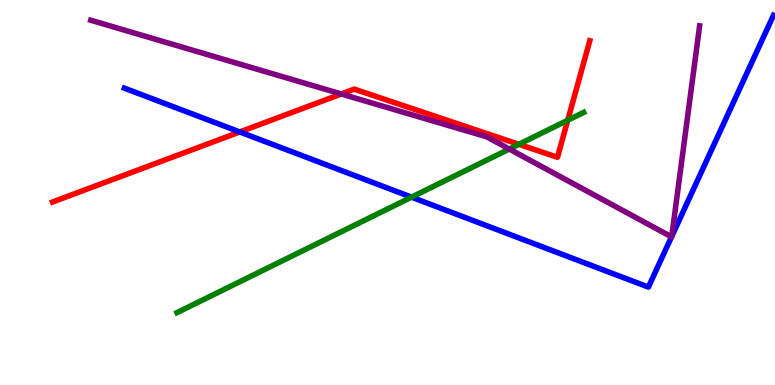[{'lines': ['blue', 'red'], 'intersections': [{'x': 3.09, 'y': 6.57}]}, {'lines': ['green', 'red'], 'intersections': [{'x': 6.69, 'y': 6.25}, {'x': 7.33, 'y': 6.88}]}, {'lines': ['purple', 'red'], 'intersections': [{'x': 4.4, 'y': 7.56}]}, {'lines': ['blue', 'green'], 'intersections': [{'x': 5.31, 'y': 4.88}]}, {'lines': ['blue', 'purple'], 'intersections': [{'x': 8.66, 'y': 3.85}, {'x': 8.67, 'y': 3.86}]}, {'lines': ['green', 'purple'], 'intersections': [{'x': 6.57, 'y': 6.13}]}]